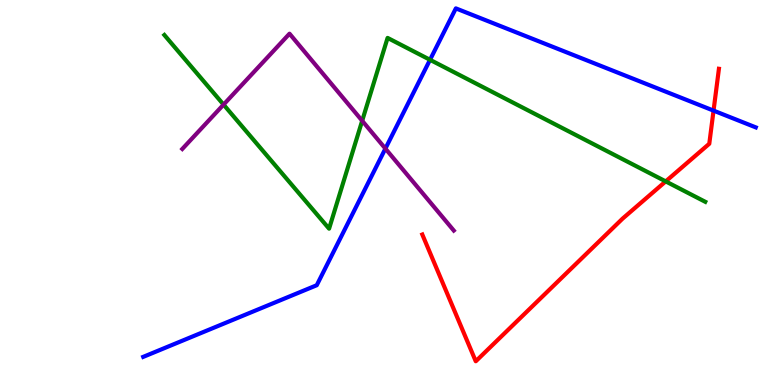[{'lines': ['blue', 'red'], 'intersections': [{'x': 9.21, 'y': 7.13}]}, {'lines': ['green', 'red'], 'intersections': [{'x': 8.59, 'y': 5.29}]}, {'lines': ['purple', 'red'], 'intersections': []}, {'lines': ['blue', 'green'], 'intersections': [{'x': 5.55, 'y': 8.45}]}, {'lines': ['blue', 'purple'], 'intersections': [{'x': 4.97, 'y': 6.14}]}, {'lines': ['green', 'purple'], 'intersections': [{'x': 2.88, 'y': 7.28}, {'x': 4.67, 'y': 6.86}]}]